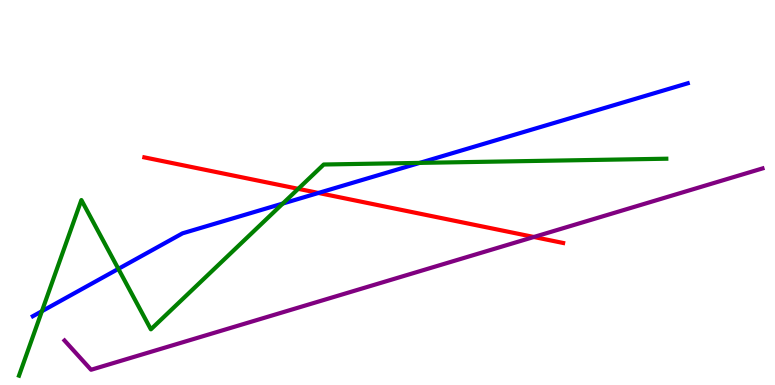[{'lines': ['blue', 'red'], 'intersections': [{'x': 4.11, 'y': 4.99}]}, {'lines': ['green', 'red'], 'intersections': [{'x': 3.85, 'y': 5.1}]}, {'lines': ['purple', 'red'], 'intersections': [{'x': 6.89, 'y': 3.84}]}, {'lines': ['blue', 'green'], 'intersections': [{'x': 0.541, 'y': 1.92}, {'x': 1.53, 'y': 3.02}, {'x': 3.65, 'y': 4.71}, {'x': 5.42, 'y': 5.77}]}, {'lines': ['blue', 'purple'], 'intersections': []}, {'lines': ['green', 'purple'], 'intersections': []}]